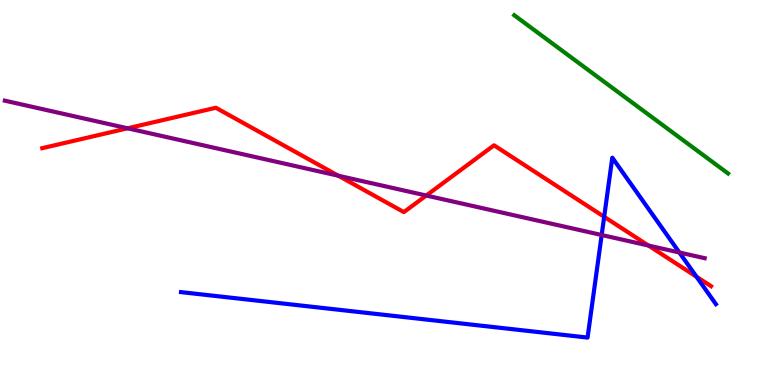[{'lines': ['blue', 'red'], 'intersections': [{'x': 7.8, 'y': 4.37}, {'x': 8.99, 'y': 2.81}]}, {'lines': ['green', 'red'], 'intersections': []}, {'lines': ['purple', 'red'], 'intersections': [{'x': 1.65, 'y': 6.67}, {'x': 4.37, 'y': 5.44}, {'x': 5.5, 'y': 4.92}, {'x': 8.37, 'y': 3.62}]}, {'lines': ['blue', 'green'], 'intersections': []}, {'lines': ['blue', 'purple'], 'intersections': [{'x': 7.76, 'y': 3.9}, {'x': 8.77, 'y': 3.44}]}, {'lines': ['green', 'purple'], 'intersections': []}]